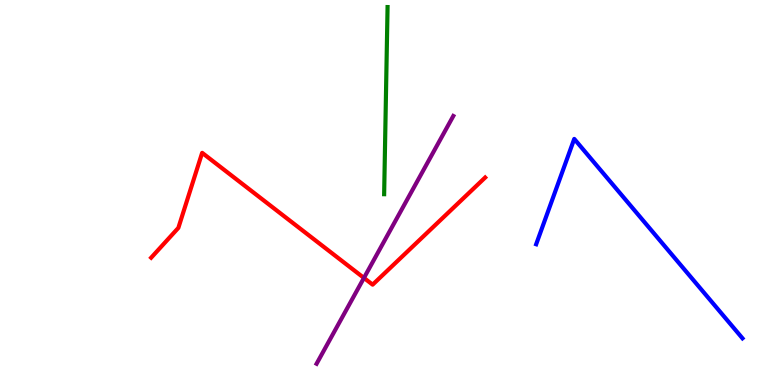[{'lines': ['blue', 'red'], 'intersections': []}, {'lines': ['green', 'red'], 'intersections': []}, {'lines': ['purple', 'red'], 'intersections': [{'x': 4.7, 'y': 2.78}]}, {'lines': ['blue', 'green'], 'intersections': []}, {'lines': ['blue', 'purple'], 'intersections': []}, {'lines': ['green', 'purple'], 'intersections': []}]